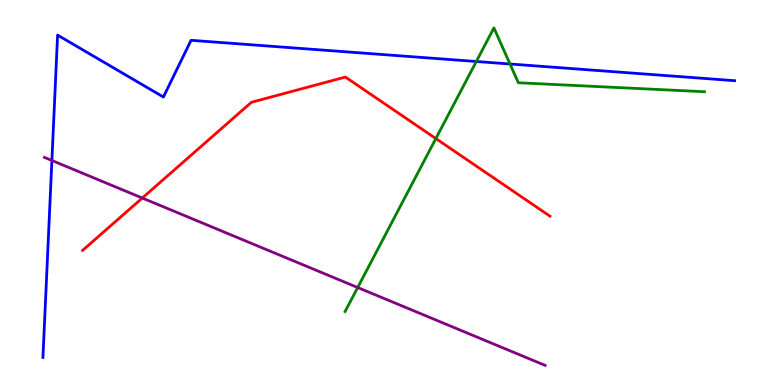[{'lines': ['blue', 'red'], 'intersections': []}, {'lines': ['green', 'red'], 'intersections': [{'x': 5.62, 'y': 6.4}]}, {'lines': ['purple', 'red'], 'intersections': [{'x': 1.84, 'y': 4.86}]}, {'lines': ['blue', 'green'], 'intersections': [{'x': 6.15, 'y': 8.4}, {'x': 6.58, 'y': 8.34}]}, {'lines': ['blue', 'purple'], 'intersections': [{'x': 0.67, 'y': 5.83}]}, {'lines': ['green', 'purple'], 'intersections': [{'x': 4.62, 'y': 2.53}]}]